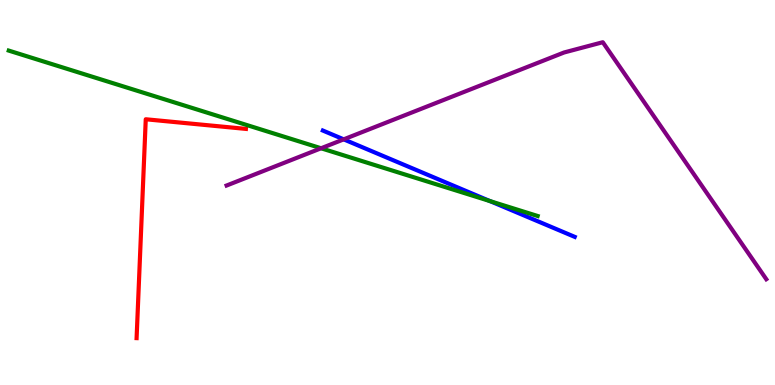[{'lines': ['blue', 'red'], 'intersections': []}, {'lines': ['green', 'red'], 'intersections': []}, {'lines': ['purple', 'red'], 'intersections': []}, {'lines': ['blue', 'green'], 'intersections': [{'x': 6.32, 'y': 4.78}]}, {'lines': ['blue', 'purple'], 'intersections': [{'x': 4.43, 'y': 6.38}]}, {'lines': ['green', 'purple'], 'intersections': [{'x': 4.14, 'y': 6.15}]}]